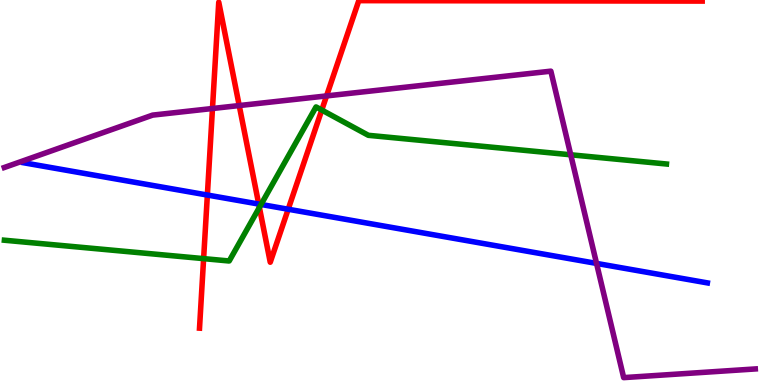[{'lines': ['blue', 'red'], 'intersections': [{'x': 2.68, 'y': 4.93}, {'x': 3.34, 'y': 4.7}, {'x': 3.72, 'y': 4.57}]}, {'lines': ['green', 'red'], 'intersections': [{'x': 2.63, 'y': 3.28}, {'x': 3.35, 'y': 4.61}, {'x': 4.15, 'y': 7.14}]}, {'lines': ['purple', 'red'], 'intersections': [{'x': 2.74, 'y': 7.18}, {'x': 3.09, 'y': 7.26}, {'x': 4.21, 'y': 7.51}]}, {'lines': ['blue', 'green'], 'intersections': [{'x': 3.37, 'y': 4.69}]}, {'lines': ['blue', 'purple'], 'intersections': [{'x': 7.7, 'y': 3.16}]}, {'lines': ['green', 'purple'], 'intersections': [{'x': 7.36, 'y': 5.98}]}]